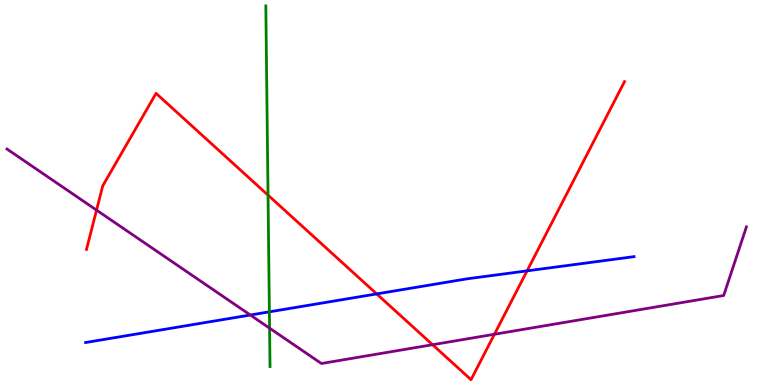[{'lines': ['blue', 'red'], 'intersections': [{'x': 4.86, 'y': 2.37}, {'x': 6.8, 'y': 2.96}]}, {'lines': ['green', 'red'], 'intersections': [{'x': 3.46, 'y': 4.93}]}, {'lines': ['purple', 'red'], 'intersections': [{'x': 1.25, 'y': 4.54}, {'x': 5.58, 'y': 1.05}, {'x': 6.38, 'y': 1.32}]}, {'lines': ['blue', 'green'], 'intersections': [{'x': 3.48, 'y': 1.9}]}, {'lines': ['blue', 'purple'], 'intersections': [{'x': 3.23, 'y': 1.82}]}, {'lines': ['green', 'purple'], 'intersections': [{'x': 3.48, 'y': 1.48}]}]